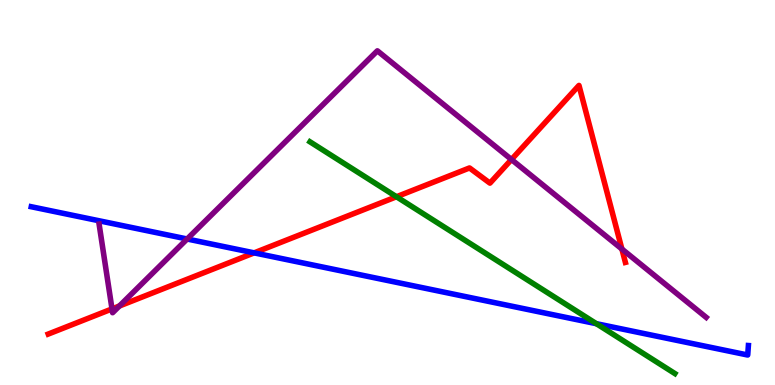[{'lines': ['blue', 'red'], 'intersections': [{'x': 3.28, 'y': 3.43}]}, {'lines': ['green', 'red'], 'intersections': [{'x': 5.12, 'y': 4.89}]}, {'lines': ['purple', 'red'], 'intersections': [{'x': 1.45, 'y': 1.98}, {'x': 1.54, 'y': 2.05}, {'x': 6.6, 'y': 5.86}, {'x': 8.02, 'y': 3.53}]}, {'lines': ['blue', 'green'], 'intersections': [{'x': 7.7, 'y': 1.59}]}, {'lines': ['blue', 'purple'], 'intersections': [{'x': 2.41, 'y': 3.79}]}, {'lines': ['green', 'purple'], 'intersections': []}]